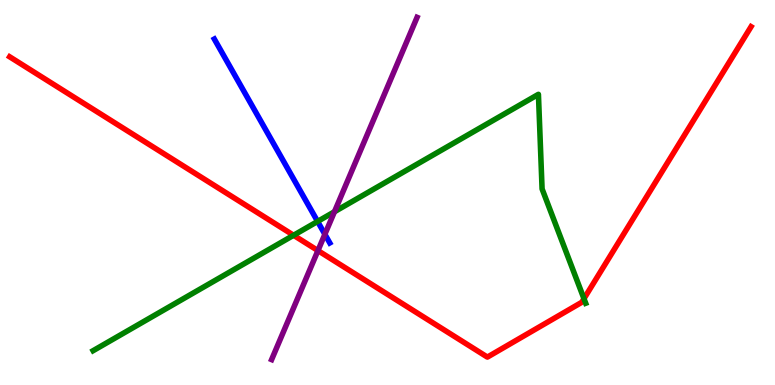[{'lines': ['blue', 'red'], 'intersections': []}, {'lines': ['green', 'red'], 'intersections': [{'x': 3.79, 'y': 3.89}, {'x': 7.54, 'y': 2.24}]}, {'lines': ['purple', 'red'], 'intersections': [{'x': 4.1, 'y': 3.49}]}, {'lines': ['blue', 'green'], 'intersections': [{'x': 4.1, 'y': 4.25}]}, {'lines': ['blue', 'purple'], 'intersections': [{'x': 4.19, 'y': 3.91}]}, {'lines': ['green', 'purple'], 'intersections': [{'x': 4.32, 'y': 4.5}]}]